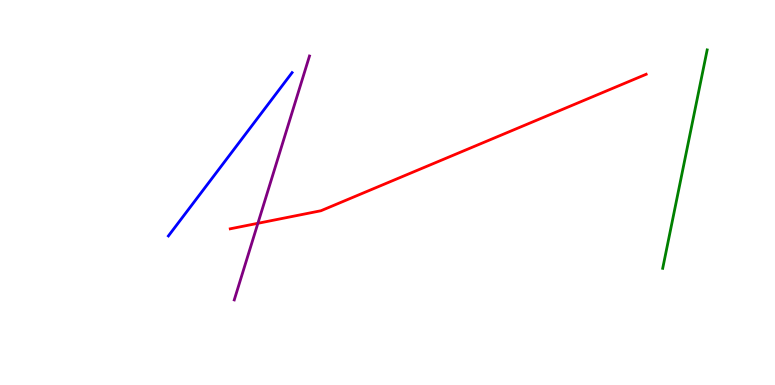[{'lines': ['blue', 'red'], 'intersections': []}, {'lines': ['green', 'red'], 'intersections': []}, {'lines': ['purple', 'red'], 'intersections': [{'x': 3.33, 'y': 4.2}]}, {'lines': ['blue', 'green'], 'intersections': []}, {'lines': ['blue', 'purple'], 'intersections': []}, {'lines': ['green', 'purple'], 'intersections': []}]